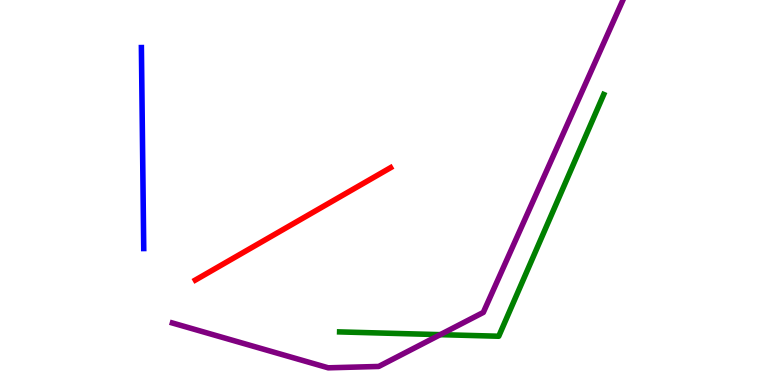[{'lines': ['blue', 'red'], 'intersections': []}, {'lines': ['green', 'red'], 'intersections': []}, {'lines': ['purple', 'red'], 'intersections': []}, {'lines': ['blue', 'green'], 'intersections': []}, {'lines': ['blue', 'purple'], 'intersections': []}, {'lines': ['green', 'purple'], 'intersections': [{'x': 5.68, 'y': 1.31}]}]